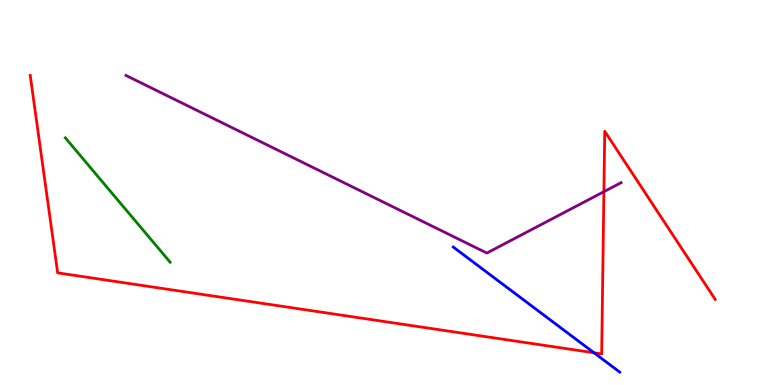[{'lines': ['blue', 'red'], 'intersections': [{'x': 7.66, 'y': 0.837}]}, {'lines': ['green', 'red'], 'intersections': []}, {'lines': ['purple', 'red'], 'intersections': [{'x': 7.79, 'y': 5.02}]}, {'lines': ['blue', 'green'], 'intersections': []}, {'lines': ['blue', 'purple'], 'intersections': []}, {'lines': ['green', 'purple'], 'intersections': []}]